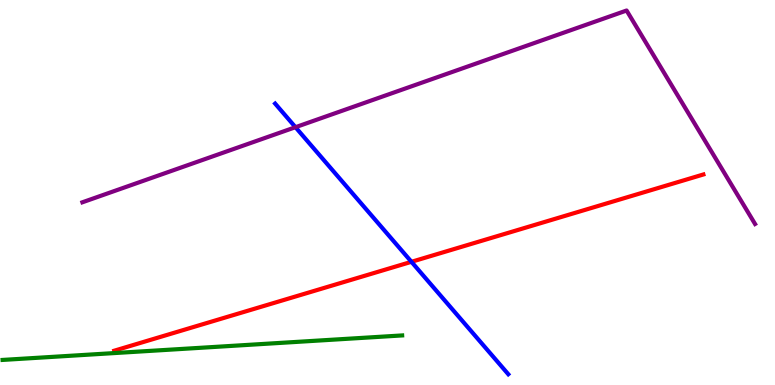[{'lines': ['blue', 'red'], 'intersections': [{'x': 5.31, 'y': 3.2}]}, {'lines': ['green', 'red'], 'intersections': []}, {'lines': ['purple', 'red'], 'intersections': []}, {'lines': ['blue', 'green'], 'intersections': []}, {'lines': ['blue', 'purple'], 'intersections': [{'x': 3.81, 'y': 6.7}]}, {'lines': ['green', 'purple'], 'intersections': []}]